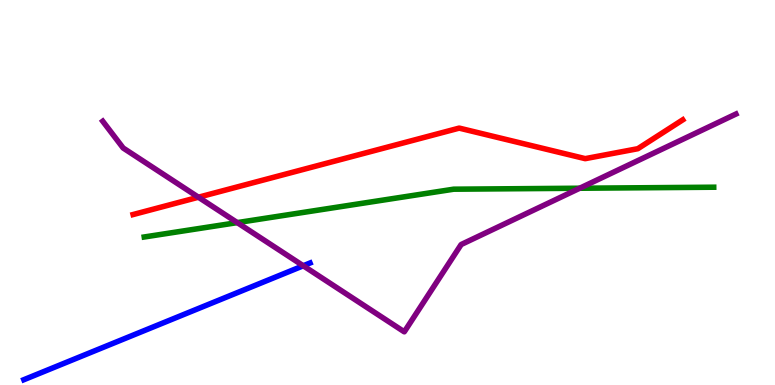[{'lines': ['blue', 'red'], 'intersections': []}, {'lines': ['green', 'red'], 'intersections': []}, {'lines': ['purple', 'red'], 'intersections': [{'x': 2.56, 'y': 4.88}]}, {'lines': ['blue', 'green'], 'intersections': []}, {'lines': ['blue', 'purple'], 'intersections': [{'x': 3.91, 'y': 3.1}]}, {'lines': ['green', 'purple'], 'intersections': [{'x': 3.06, 'y': 4.22}, {'x': 7.48, 'y': 5.11}]}]